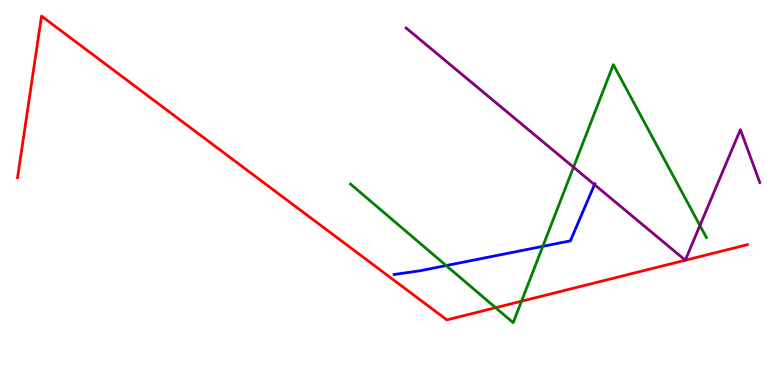[{'lines': ['blue', 'red'], 'intersections': []}, {'lines': ['green', 'red'], 'intersections': [{'x': 6.4, 'y': 2.01}, {'x': 6.73, 'y': 2.18}]}, {'lines': ['purple', 'red'], 'intersections': []}, {'lines': ['blue', 'green'], 'intersections': [{'x': 5.76, 'y': 3.1}, {'x': 7.0, 'y': 3.6}]}, {'lines': ['blue', 'purple'], 'intersections': [{'x': 7.67, 'y': 5.2}]}, {'lines': ['green', 'purple'], 'intersections': [{'x': 7.4, 'y': 5.66}, {'x': 9.03, 'y': 4.14}]}]